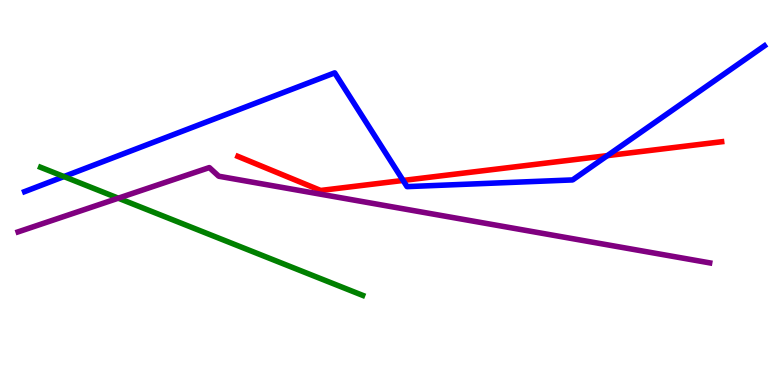[{'lines': ['blue', 'red'], 'intersections': [{'x': 5.2, 'y': 5.31}, {'x': 7.84, 'y': 5.96}]}, {'lines': ['green', 'red'], 'intersections': []}, {'lines': ['purple', 'red'], 'intersections': []}, {'lines': ['blue', 'green'], 'intersections': [{'x': 0.825, 'y': 5.41}]}, {'lines': ['blue', 'purple'], 'intersections': []}, {'lines': ['green', 'purple'], 'intersections': [{'x': 1.53, 'y': 4.85}]}]